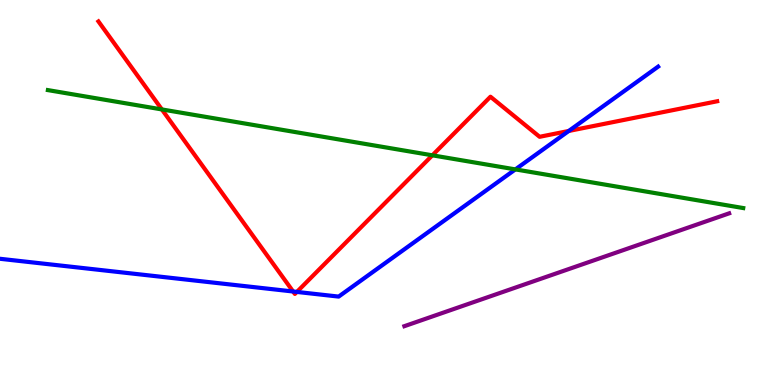[{'lines': ['blue', 'red'], 'intersections': [{'x': 3.78, 'y': 2.43}, {'x': 3.83, 'y': 2.42}, {'x': 7.34, 'y': 6.6}]}, {'lines': ['green', 'red'], 'intersections': [{'x': 2.09, 'y': 7.16}, {'x': 5.58, 'y': 5.97}]}, {'lines': ['purple', 'red'], 'intersections': []}, {'lines': ['blue', 'green'], 'intersections': [{'x': 6.65, 'y': 5.6}]}, {'lines': ['blue', 'purple'], 'intersections': []}, {'lines': ['green', 'purple'], 'intersections': []}]